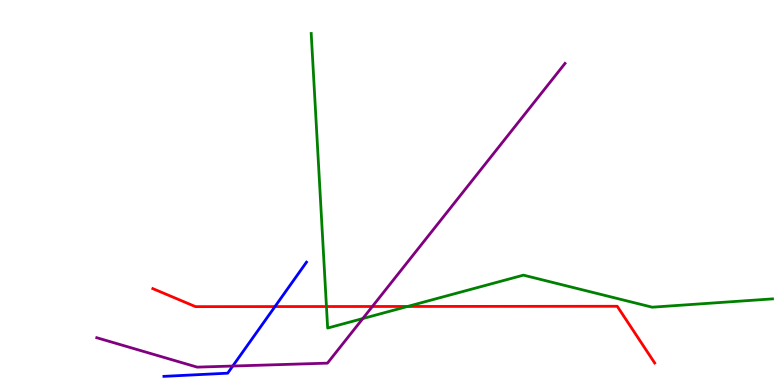[{'lines': ['blue', 'red'], 'intersections': [{'x': 3.55, 'y': 2.04}]}, {'lines': ['green', 'red'], 'intersections': [{'x': 4.21, 'y': 2.04}, {'x': 5.26, 'y': 2.04}]}, {'lines': ['purple', 'red'], 'intersections': [{'x': 4.8, 'y': 2.04}]}, {'lines': ['blue', 'green'], 'intersections': []}, {'lines': ['blue', 'purple'], 'intersections': [{'x': 3.0, 'y': 0.492}]}, {'lines': ['green', 'purple'], 'intersections': [{'x': 4.68, 'y': 1.73}]}]